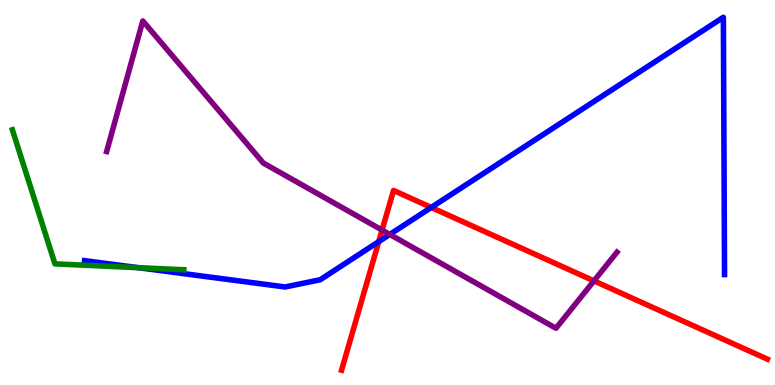[{'lines': ['blue', 'red'], 'intersections': [{'x': 4.89, 'y': 3.72}, {'x': 5.56, 'y': 4.61}]}, {'lines': ['green', 'red'], 'intersections': []}, {'lines': ['purple', 'red'], 'intersections': [{'x': 4.93, 'y': 4.02}, {'x': 7.66, 'y': 2.7}]}, {'lines': ['blue', 'green'], 'intersections': [{'x': 1.78, 'y': 3.05}]}, {'lines': ['blue', 'purple'], 'intersections': [{'x': 5.03, 'y': 3.91}]}, {'lines': ['green', 'purple'], 'intersections': []}]